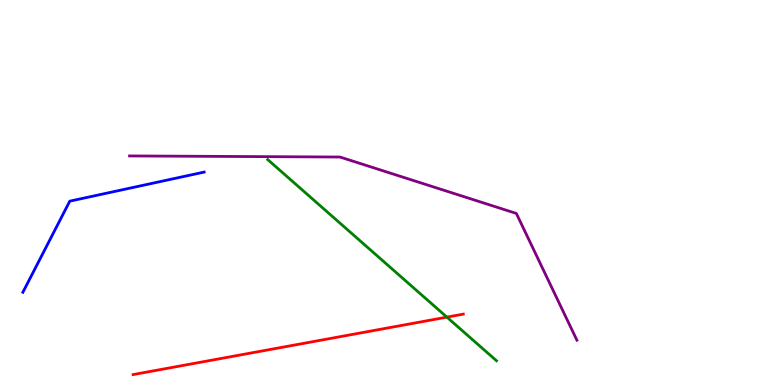[{'lines': ['blue', 'red'], 'intersections': []}, {'lines': ['green', 'red'], 'intersections': [{'x': 5.77, 'y': 1.76}]}, {'lines': ['purple', 'red'], 'intersections': []}, {'lines': ['blue', 'green'], 'intersections': []}, {'lines': ['blue', 'purple'], 'intersections': []}, {'lines': ['green', 'purple'], 'intersections': []}]